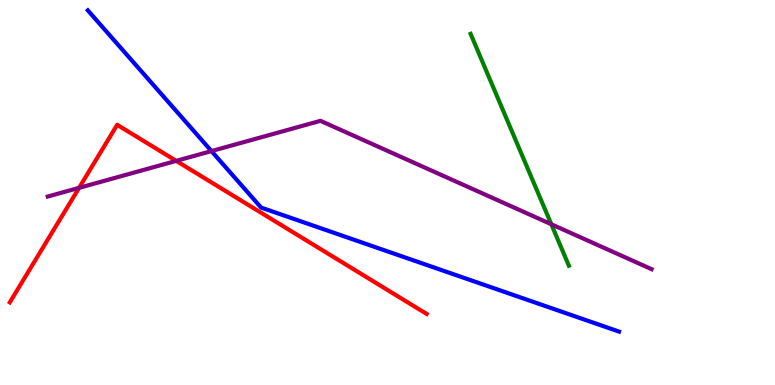[{'lines': ['blue', 'red'], 'intersections': []}, {'lines': ['green', 'red'], 'intersections': []}, {'lines': ['purple', 'red'], 'intersections': [{'x': 1.02, 'y': 5.12}, {'x': 2.27, 'y': 5.82}]}, {'lines': ['blue', 'green'], 'intersections': []}, {'lines': ['blue', 'purple'], 'intersections': [{'x': 2.73, 'y': 6.08}]}, {'lines': ['green', 'purple'], 'intersections': [{'x': 7.11, 'y': 4.18}]}]